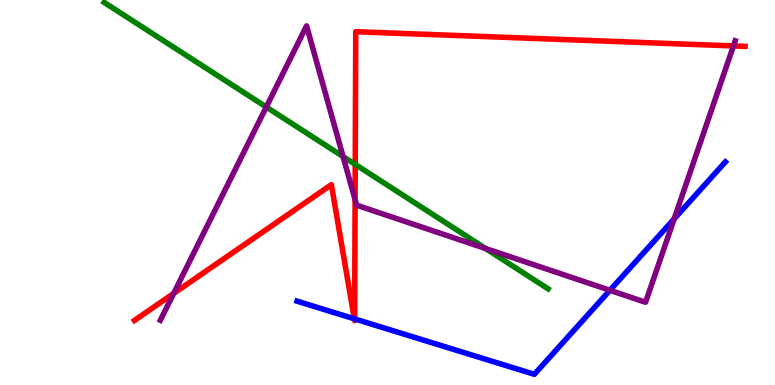[{'lines': ['blue', 'red'], 'intersections': [{'x': 4.57, 'y': 1.72}, {'x': 4.58, 'y': 1.72}]}, {'lines': ['green', 'red'], 'intersections': [{'x': 4.58, 'y': 5.73}]}, {'lines': ['purple', 'red'], 'intersections': [{'x': 2.24, 'y': 2.38}, {'x': 4.58, 'y': 4.81}, {'x': 9.46, 'y': 8.81}]}, {'lines': ['blue', 'green'], 'intersections': []}, {'lines': ['blue', 'purple'], 'intersections': [{'x': 7.87, 'y': 2.46}, {'x': 8.7, 'y': 4.32}]}, {'lines': ['green', 'purple'], 'intersections': [{'x': 3.44, 'y': 7.22}, {'x': 4.43, 'y': 5.93}, {'x': 6.27, 'y': 3.55}]}]